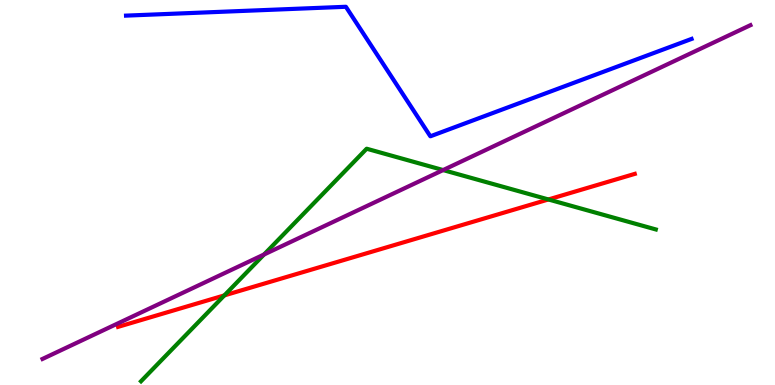[{'lines': ['blue', 'red'], 'intersections': []}, {'lines': ['green', 'red'], 'intersections': [{'x': 2.89, 'y': 2.33}, {'x': 7.08, 'y': 4.82}]}, {'lines': ['purple', 'red'], 'intersections': []}, {'lines': ['blue', 'green'], 'intersections': []}, {'lines': ['blue', 'purple'], 'intersections': []}, {'lines': ['green', 'purple'], 'intersections': [{'x': 3.41, 'y': 3.39}, {'x': 5.72, 'y': 5.58}]}]